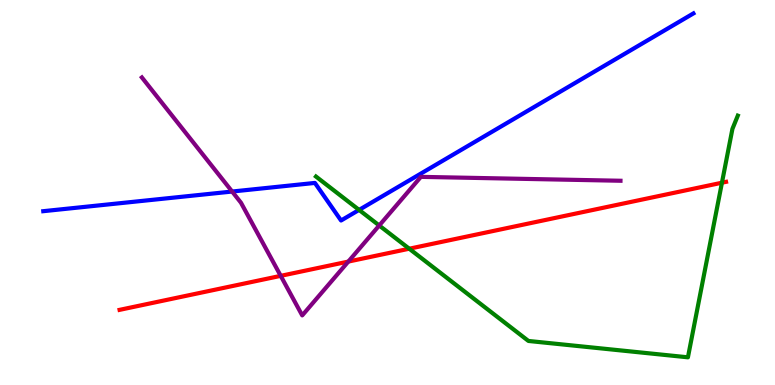[{'lines': ['blue', 'red'], 'intersections': []}, {'lines': ['green', 'red'], 'intersections': [{'x': 5.28, 'y': 3.54}, {'x': 9.32, 'y': 5.25}]}, {'lines': ['purple', 'red'], 'intersections': [{'x': 3.62, 'y': 2.84}, {'x': 4.49, 'y': 3.21}]}, {'lines': ['blue', 'green'], 'intersections': [{'x': 4.63, 'y': 4.55}]}, {'lines': ['blue', 'purple'], 'intersections': [{'x': 3.0, 'y': 5.02}]}, {'lines': ['green', 'purple'], 'intersections': [{'x': 4.89, 'y': 4.14}]}]